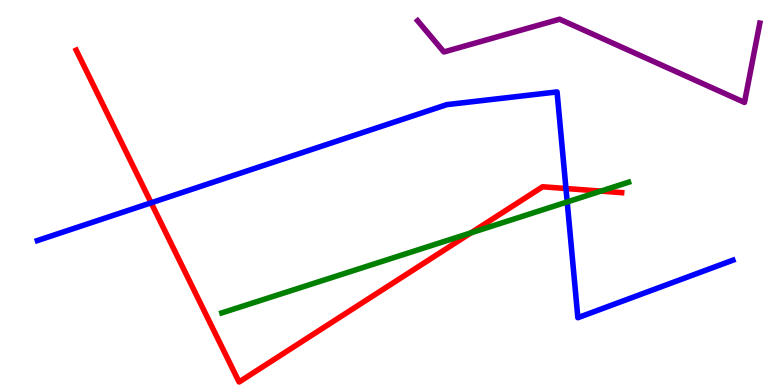[{'lines': ['blue', 'red'], 'intersections': [{'x': 1.95, 'y': 4.73}, {'x': 7.3, 'y': 5.1}]}, {'lines': ['green', 'red'], 'intersections': [{'x': 6.08, 'y': 3.95}, {'x': 7.75, 'y': 5.04}]}, {'lines': ['purple', 'red'], 'intersections': []}, {'lines': ['blue', 'green'], 'intersections': [{'x': 7.32, 'y': 4.75}]}, {'lines': ['blue', 'purple'], 'intersections': []}, {'lines': ['green', 'purple'], 'intersections': []}]